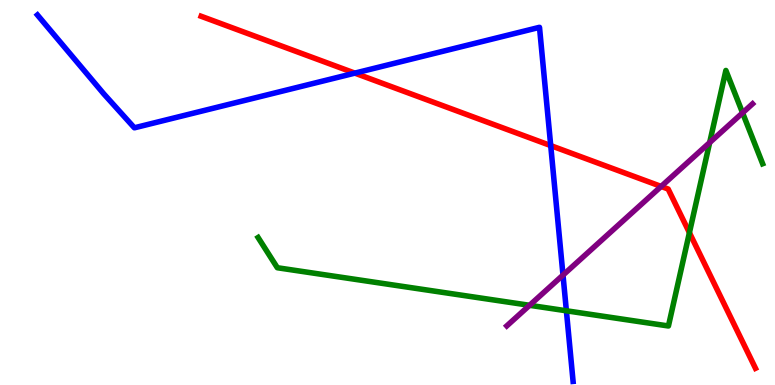[{'lines': ['blue', 'red'], 'intersections': [{'x': 4.58, 'y': 8.1}, {'x': 7.11, 'y': 6.22}]}, {'lines': ['green', 'red'], 'intersections': [{'x': 8.9, 'y': 3.96}]}, {'lines': ['purple', 'red'], 'intersections': [{'x': 8.53, 'y': 5.16}]}, {'lines': ['blue', 'green'], 'intersections': [{'x': 7.31, 'y': 1.93}]}, {'lines': ['blue', 'purple'], 'intersections': [{'x': 7.26, 'y': 2.85}]}, {'lines': ['green', 'purple'], 'intersections': [{'x': 6.83, 'y': 2.07}, {'x': 9.16, 'y': 6.3}, {'x': 9.58, 'y': 7.07}]}]